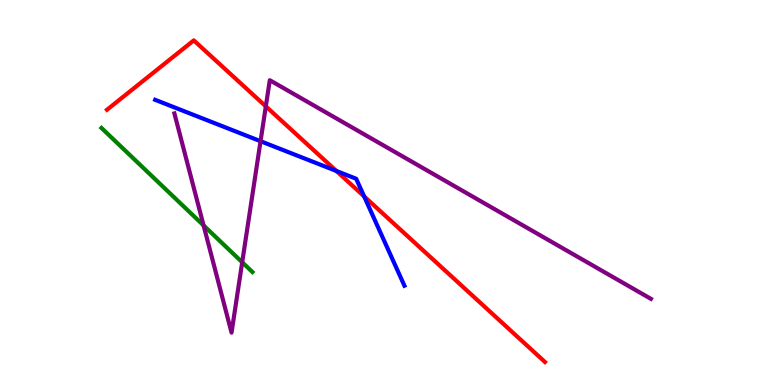[{'lines': ['blue', 'red'], 'intersections': [{'x': 4.34, 'y': 5.56}, {'x': 4.7, 'y': 4.9}]}, {'lines': ['green', 'red'], 'intersections': []}, {'lines': ['purple', 'red'], 'intersections': [{'x': 3.43, 'y': 7.24}]}, {'lines': ['blue', 'green'], 'intersections': []}, {'lines': ['blue', 'purple'], 'intersections': [{'x': 3.36, 'y': 6.33}]}, {'lines': ['green', 'purple'], 'intersections': [{'x': 2.63, 'y': 4.14}, {'x': 3.13, 'y': 3.19}]}]